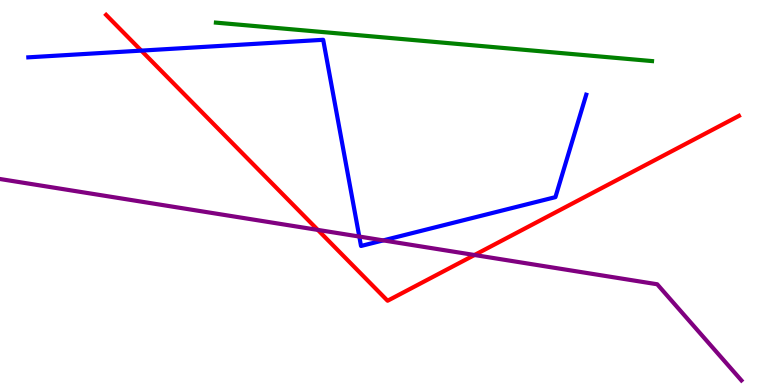[{'lines': ['blue', 'red'], 'intersections': [{'x': 1.82, 'y': 8.69}]}, {'lines': ['green', 'red'], 'intersections': []}, {'lines': ['purple', 'red'], 'intersections': [{'x': 4.1, 'y': 4.03}, {'x': 6.12, 'y': 3.38}]}, {'lines': ['blue', 'green'], 'intersections': []}, {'lines': ['blue', 'purple'], 'intersections': [{'x': 4.64, 'y': 3.86}, {'x': 4.95, 'y': 3.76}]}, {'lines': ['green', 'purple'], 'intersections': []}]